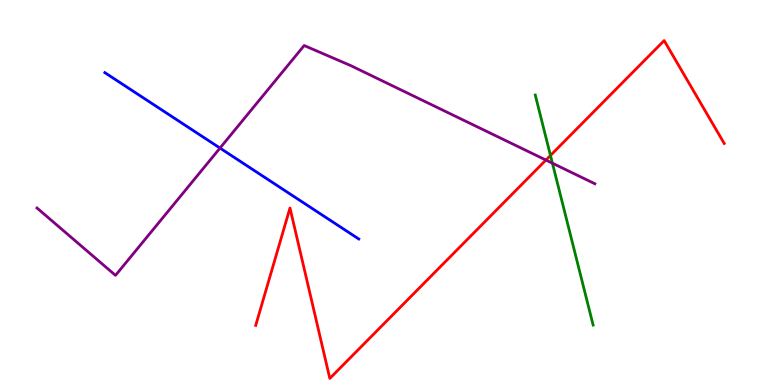[{'lines': ['blue', 'red'], 'intersections': []}, {'lines': ['green', 'red'], 'intersections': [{'x': 7.1, 'y': 5.96}]}, {'lines': ['purple', 'red'], 'intersections': [{'x': 7.04, 'y': 5.84}]}, {'lines': ['blue', 'green'], 'intersections': []}, {'lines': ['blue', 'purple'], 'intersections': [{'x': 2.84, 'y': 6.15}]}, {'lines': ['green', 'purple'], 'intersections': [{'x': 7.13, 'y': 5.76}]}]